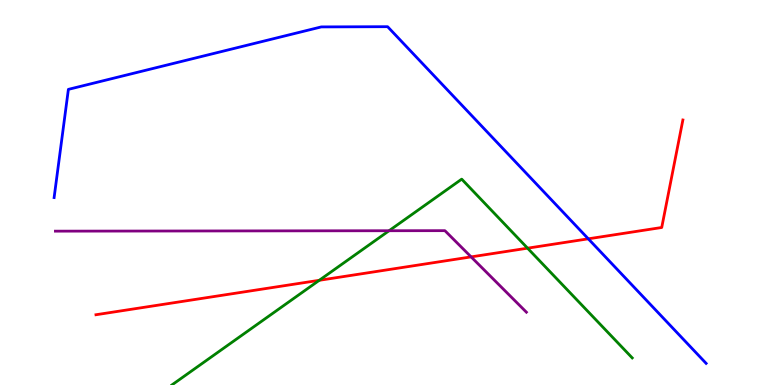[{'lines': ['blue', 'red'], 'intersections': [{'x': 7.59, 'y': 3.8}]}, {'lines': ['green', 'red'], 'intersections': [{'x': 4.12, 'y': 2.72}, {'x': 6.81, 'y': 3.55}]}, {'lines': ['purple', 'red'], 'intersections': [{'x': 6.08, 'y': 3.33}]}, {'lines': ['blue', 'green'], 'intersections': []}, {'lines': ['blue', 'purple'], 'intersections': []}, {'lines': ['green', 'purple'], 'intersections': [{'x': 5.02, 'y': 4.01}]}]